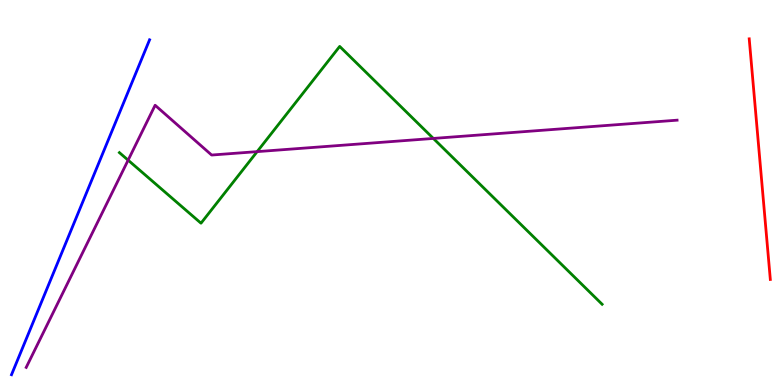[{'lines': ['blue', 'red'], 'intersections': []}, {'lines': ['green', 'red'], 'intersections': []}, {'lines': ['purple', 'red'], 'intersections': []}, {'lines': ['blue', 'green'], 'intersections': []}, {'lines': ['blue', 'purple'], 'intersections': []}, {'lines': ['green', 'purple'], 'intersections': [{'x': 1.65, 'y': 5.84}, {'x': 3.32, 'y': 6.06}, {'x': 5.59, 'y': 6.4}]}]